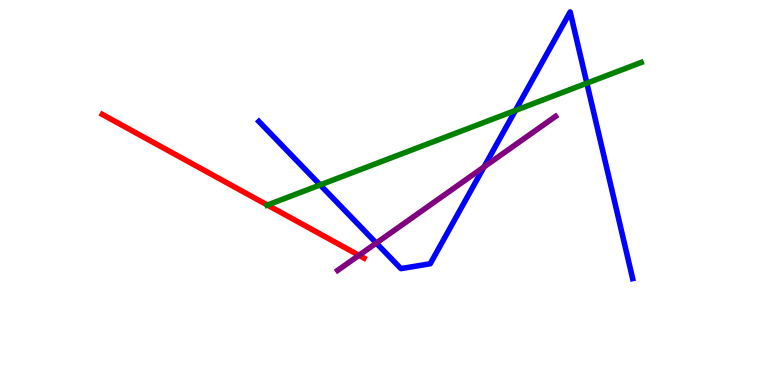[{'lines': ['blue', 'red'], 'intersections': []}, {'lines': ['green', 'red'], 'intersections': [{'x': 3.45, 'y': 4.67}]}, {'lines': ['purple', 'red'], 'intersections': [{'x': 4.63, 'y': 3.37}]}, {'lines': ['blue', 'green'], 'intersections': [{'x': 4.13, 'y': 5.2}, {'x': 6.65, 'y': 7.13}, {'x': 7.57, 'y': 7.84}]}, {'lines': ['blue', 'purple'], 'intersections': [{'x': 4.86, 'y': 3.69}, {'x': 6.25, 'y': 5.66}]}, {'lines': ['green', 'purple'], 'intersections': []}]